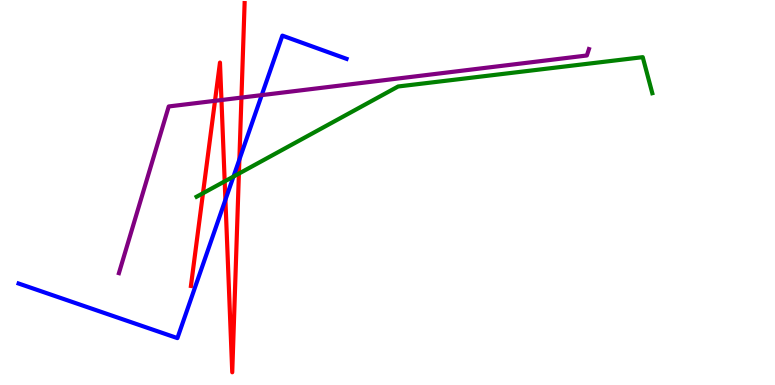[{'lines': ['blue', 'red'], 'intersections': [{'x': 2.91, 'y': 4.81}, {'x': 3.09, 'y': 5.86}]}, {'lines': ['green', 'red'], 'intersections': [{'x': 2.62, 'y': 4.98}, {'x': 2.9, 'y': 5.29}, {'x': 3.08, 'y': 5.49}]}, {'lines': ['purple', 'red'], 'intersections': [{'x': 2.77, 'y': 7.38}, {'x': 2.86, 'y': 7.4}, {'x': 3.12, 'y': 7.47}]}, {'lines': ['blue', 'green'], 'intersections': [{'x': 3.01, 'y': 5.41}]}, {'lines': ['blue', 'purple'], 'intersections': [{'x': 3.38, 'y': 7.53}]}, {'lines': ['green', 'purple'], 'intersections': []}]